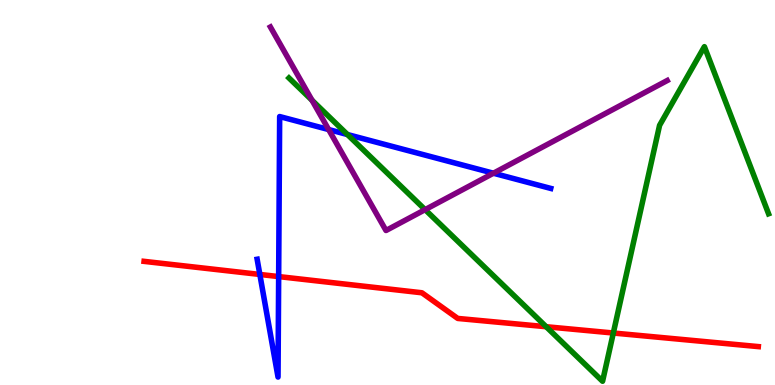[{'lines': ['blue', 'red'], 'intersections': [{'x': 3.35, 'y': 2.87}, {'x': 3.6, 'y': 2.82}]}, {'lines': ['green', 'red'], 'intersections': [{'x': 7.05, 'y': 1.51}, {'x': 7.91, 'y': 1.35}]}, {'lines': ['purple', 'red'], 'intersections': []}, {'lines': ['blue', 'green'], 'intersections': [{'x': 4.48, 'y': 6.51}]}, {'lines': ['blue', 'purple'], 'intersections': [{'x': 4.24, 'y': 6.64}, {'x': 6.37, 'y': 5.5}]}, {'lines': ['green', 'purple'], 'intersections': [{'x': 4.03, 'y': 7.4}, {'x': 5.49, 'y': 4.55}]}]